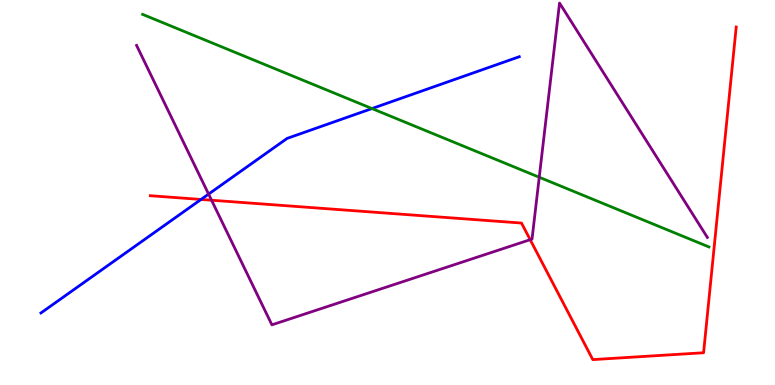[{'lines': ['blue', 'red'], 'intersections': [{'x': 2.59, 'y': 4.82}]}, {'lines': ['green', 'red'], 'intersections': []}, {'lines': ['purple', 'red'], 'intersections': [{'x': 2.73, 'y': 4.8}, {'x': 6.84, 'y': 3.77}]}, {'lines': ['blue', 'green'], 'intersections': [{'x': 4.8, 'y': 7.18}]}, {'lines': ['blue', 'purple'], 'intersections': [{'x': 2.69, 'y': 4.96}]}, {'lines': ['green', 'purple'], 'intersections': [{'x': 6.96, 'y': 5.4}]}]